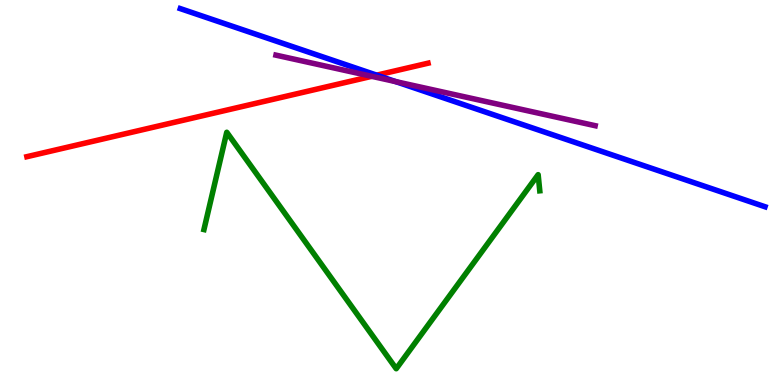[{'lines': ['blue', 'red'], 'intersections': [{'x': 4.86, 'y': 8.05}]}, {'lines': ['green', 'red'], 'intersections': []}, {'lines': ['purple', 'red'], 'intersections': [{'x': 4.8, 'y': 8.02}]}, {'lines': ['blue', 'green'], 'intersections': []}, {'lines': ['blue', 'purple'], 'intersections': [{'x': 5.11, 'y': 7.88}]}, {'lines': ['green', 'purple'], 'intersections': []}]